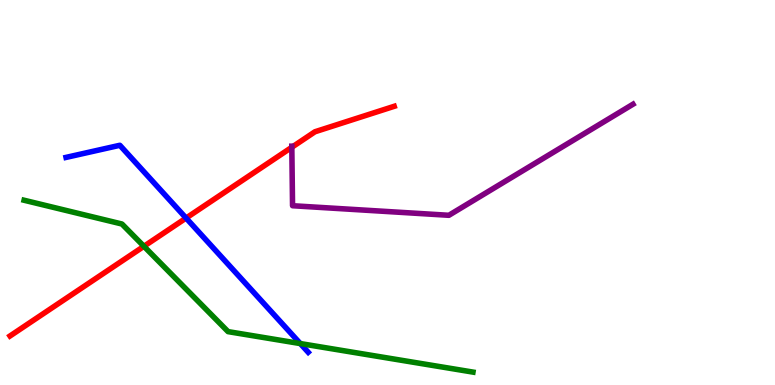[{'lines': ['blue', 'red'], 'intersections': [{'x': 2.4, 'y': 4.34}]}, {'lines': ['green', 'red'], 'intersections': [{'x': 1.86, 'y': 3.6}]}, {'lines': ['purple', 'red'], 'intersections': [{'x': 3.77, 'y': 6.17}]}, {'lines': ['blue', 'green'], 'intersections': [{'x': 3.87, 'y': 1.08}]}, {'lines': ['blue', 'purple'], 'intersections': []}, {'lines': ['green', 'purple'], 'intersections': []}]